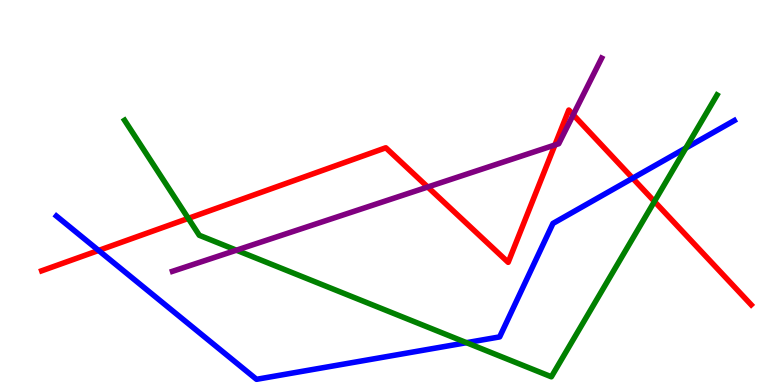[{'lines': ['blue', 'red'], 'intersections': [{'x': 1.27, 'y': 3.49}, {'x': 8.16, 'y': 5.37}]}, {'lines': ['green', 'red'], 'intersections': [{'x': 2.43, 'y': 4.33}, {'x': 8.44, 'y': 4.77}]}, {'lines': ['purple', 'red'], 'intersections': [{'x': 5.52, 'y': 5.14}, {'x': 7.16, 'y': 6.23}, {'x': 7.4, 'y': 7.02}]}, {'lines': ['blue', 'green'], 'intersections': [{'x': 6.02, 'y': 1.1}, {'x': 8.85, 'y': 6.16}]}, {'lines': ['blue', 'purple'], 'intersections': []}, {'lines': ['green', 'purple'], 'intersections': [{'x': 3.05, 'y': 3.5}]}]